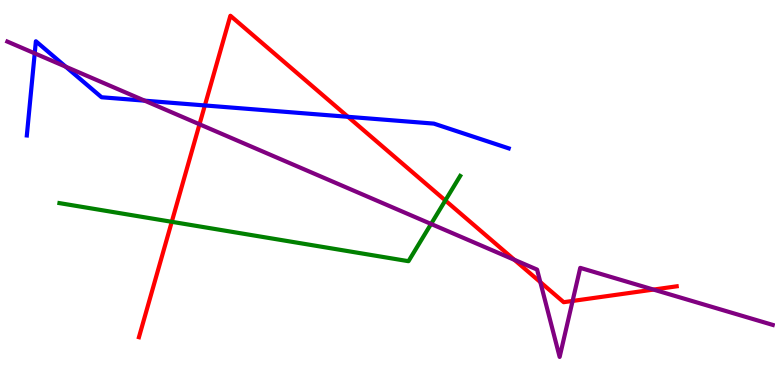[{'lines': ['blue', 'red'], 'intersections': [{'x': 2.64, 'y': 7.26}, {'x': 4.49, 'y': 6.97}]}, {'lines': ['green', 'red'], 'intersections': [{'x': 2.22, 'y': 4.24}, {'x': 5.75, 'y': 4.79}]}, {'lines': ['purple', 'red'], 'intersections': [{'x': 2.57, 'y': 6.77}, {'x': 6.64, 'y': 3.25}, {'x': 6.97, 'y': 2.67}, {'x': 7.39, 'y': 2.18}, {'x': 8.43, 'y': 2.48}]}, {'lines': ['blue', 'green'], 'intersections': []}, {'lines': ['blue', 'purple'], 'intersections': [{'x': 0.448, 'y': 8.61}, {'x': 0.848, 'y': 8.27}, {'x': 1.87, 'y': 7.39}]}, {'lines': ['green', 'purple'], 'intersections': [{'x': 5.56, 'y': 4.18}]}]